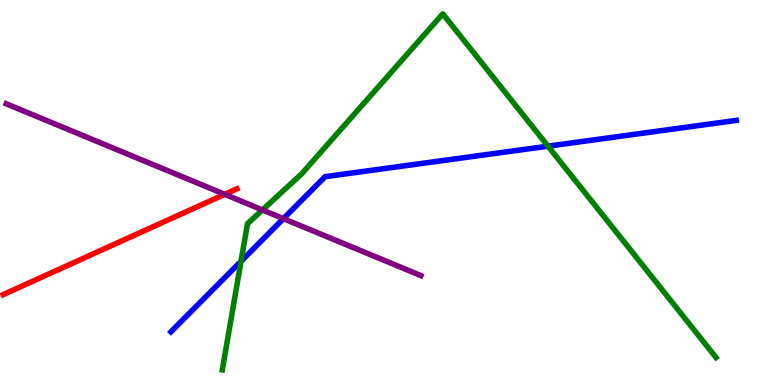[{'lines': ['blue', 'red'], 'intersections': []}, {'lines': ['green', 'red'], 'intersections': []}, {'lines': ['purple', 'red'], 'intersections': [{'x': 2.9, 'y': 4.95}]}, {'lines': ['blue', 'green'], 'intersections': [{'x': 3.11, 'y': 3.21}, {'x': 7.07, 'y': 6.2}]}, {'lines': ['blue', 'purple'], 'intersections': [{'x': 3.66, 'y': 4.32}]}, {'lines': ['green', 'purple'], 'intersections': [{'x': 3.39, 'y': 4.55}]}]